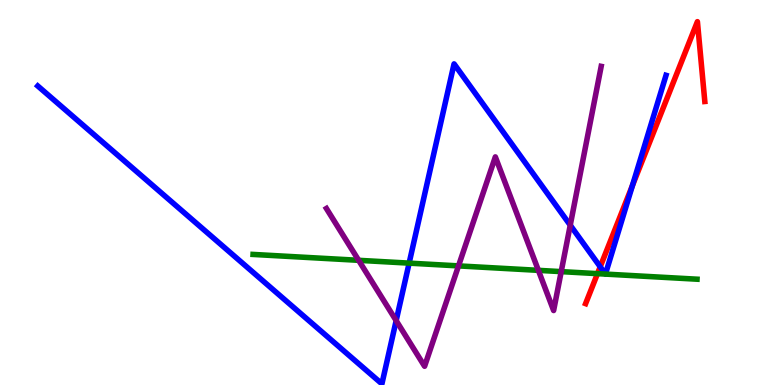[{'lines': ['blue', 'red'], 'intersections': [{'x': 7.74, 'y': 3.07}, {'x': 8.16, 'y': 5.18}]}, {'lines': ['green', 'red'], 'intersections': [{'x': 7.71, 'y': 2.89}]}, {'lines': ['purple', 'red'], 'intersections': []}, {'lines': ['blue', 'green'], 'intersections': [{'x': 5.28, 'y': 3.17}]}, {'lines': ['blue', 'purple'], 'intersections': [{'x': 5.11, 'y': 1.67}, {'x': 7.36, 'y': 4.15}]}, {'lines': ['green', 'purple'], 'intersections': [{'x': 4.63, 'y': 3.24}, {'x': 5.92, 'y': 3.09}, {'x': 6.95, 'y': 2.98}, {'x': 7.24, 'y': 2.94}]}]